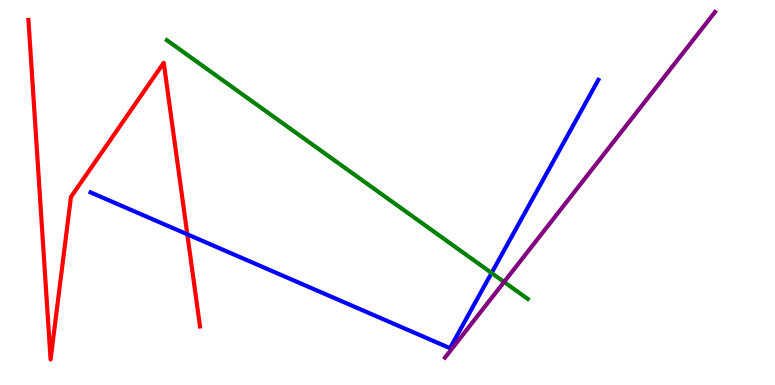[{'lines': ['blue', 'red'], 'intersections': [{'x': 2.42, 'y': 3.91}]}, {'lines': ['green', 'red'], 'intersections': []}, {'lines': ['purple', 'red'], 'intersections': []}, {'lines': ['blue', 'green'], 'intersections': [{'x': 6.34, 'y': 2.91}]}, {'lines': ['blue', 'purple'], 'intersections': []}, {'lines': ['green', 'purple'], 'intersections': [{'x': 6.5, 'y': 2.68}]}]